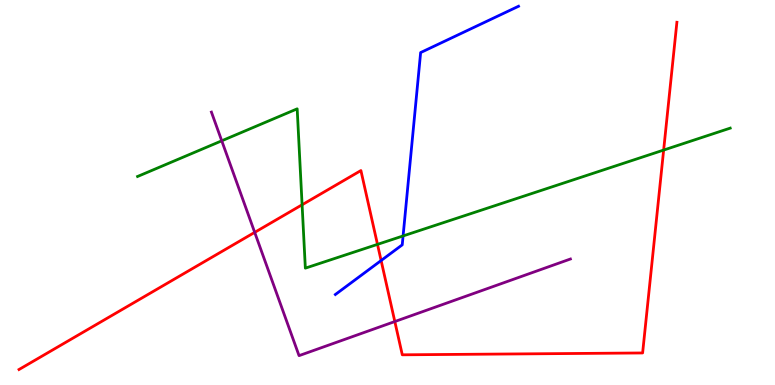[{'lines': ['blue', 'red'], 'intersections': [{'x': 4.92, 'y': 3.23}]}, {'lines': ['green', 'red'], 'intersections': [{'x': 3.9, 'y': 4.68}, {'x': 4.87, 'y': 3.65}, {'x': 8.56, 'y': 6.1}]}, {'lines': ['purple', 'red'], 'intersections': [{'x': 3.29, 'y': 3.96}, {'x': 5.09, 'y': 1.65}]}, {'lines': ['blue', 'green'], 'intersections': [{'x': 5.2, 'y': 3.87}]}, {'lines': ['blue', 'purple'], 'intersections': []}, {'lines': ['green', 'purple'], 'intersections': [{'x': 2.86, 'y': 6.34}]}]